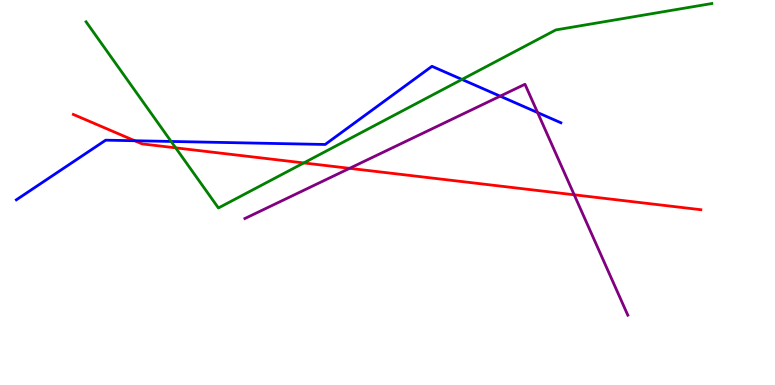[{'lines': ['blue', 'red'], 'intersections': [{'x': 1.74, 'y': 6.34}]}, {'lines': ['green', 'red'], 'intersections': [{'x': 2.27, 'y': 6.16}, {'x': 3.92, 'y': 5.77}]}, {'lines': ['purple', 'red'], 'intersections': [{'x': 4.51, 'y': 5.63}, {'x': 7.41, 'y': 4.94}]}, {'lines': ['blue', 'green'], 'intersections': [{'x': 2.21, 'y': 6.33}, {'x': 5.96, 'y': 7.94}]}, {'lines': ['blue', 'purple'], 'intersections': [{'x': 6.45, 'y': 7.5}, {'x': 6.94, 'y': 7.08}]}, {'lines': ['green', 'purple'], 'intersections': []}]